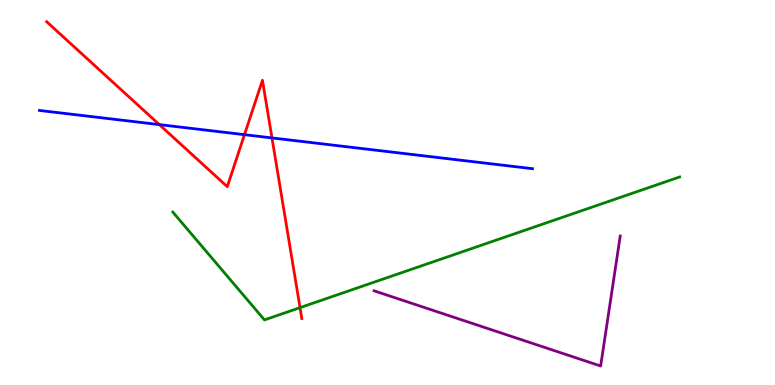[{'lines': ['blue', 'red'], 'intersections': [{'x': 2.06, 'y': 6.76}, {'x': 3.15, 'y': 6.5}, {'x': 3.51, 'y': 6.42}]}, {'lines': ['green', 'red'], 'intersections': [{'x': 3.87, 'y': 2.01}]}, {'lines': ['purple', 'red'], 'intersections': []}, {'lines': ['blue', 'green'], 'intersections': []}, {'lines': ['blue', 'purple'], 'intersections': []}, {'lines': ['green', 'purple'], 'intersections': []}]